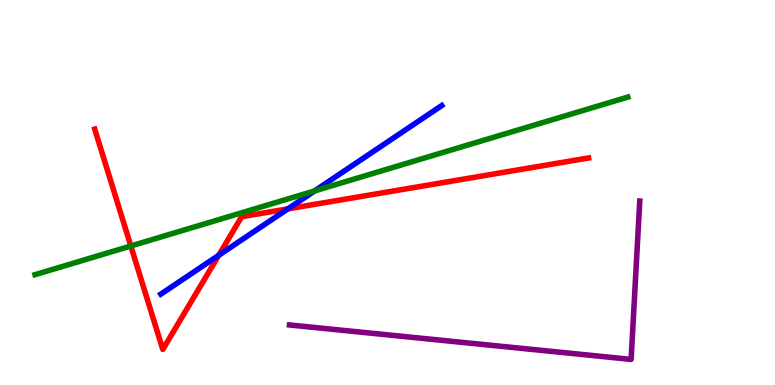[{'lines': ['blue', 'red'], 'intersections': [{'x': 2.82, 'y': 3.37}, {'x': 3.71, 'y': 4.57}]}, {'lines': ['green', 'red'], 'intersections': [{'x': 1.69, 'y': 3.61}]}, {'lines': ['purple', 'red'], 'intersections': []}, {'lines': ['blue', 'green'], 'intersections': [{'x': 4.06, 'y': 5.04}]}, {'lines': ['blue', 'purple'], 'intersections': []}, {'lines': ['green', 'purple'], 'intersections': []}]